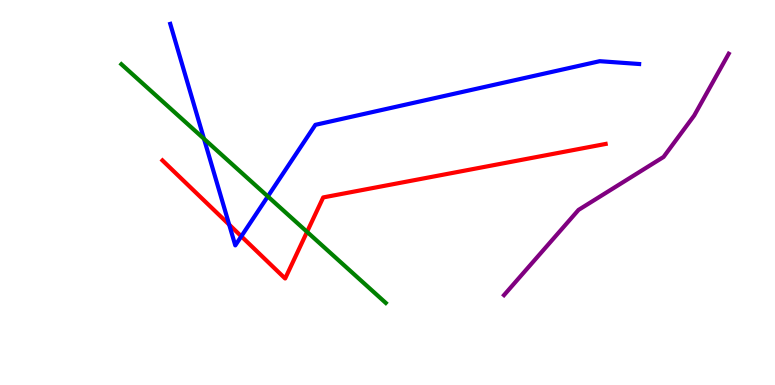[{'lines': ['blue', 'red'], 'intersections': [{'x': 2.96, 'y': 4.17}, {'x': 3.11, 'y': 3.86}]}, {'lines': ['green', 'red'], 'intersections': [{'x': 3.96, 'y': 3.98}]}, {'lines': ['purple', 'red'], 'intersections': []}, {'lines': ['blue', 'green'], 'intersections': [{'x': 2.63, 'y': 6.39}, {'x': 3.46, 'y': 4.9}]}, {'lines': ['blue', 'purple'], 'intersections': []}, {'lines': ['green', 'purple'], 'intersections': []}]